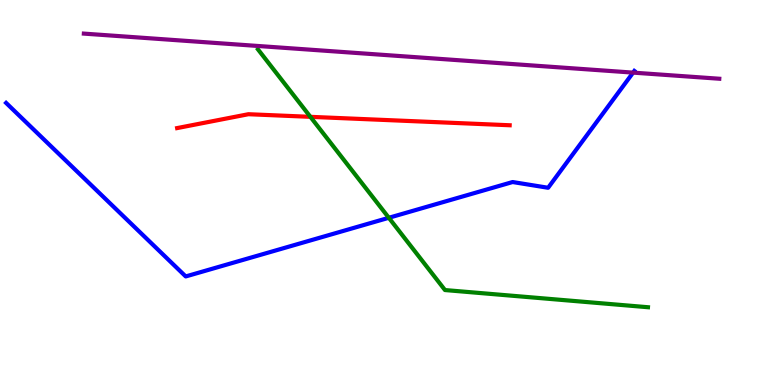[{'lines': ['blue', 'red'], 'intersections': []}, {'lines': ['green', 'red'], 'intersections': [{'x': 4.01, 'y': 6.97}]}, {'lines': ['purple', 'red'], 'intersections': []}, {'lines': ['blue', 'green'], 'intersections': [{'x': 5.02, 'y': 4.34}]}, {'lines': ['blue', 'purple'], 'intersections': [{'x': 8.17, 'y': 8.11}]}, {'lines': ['green', 'purple'], 'intersections': []}]